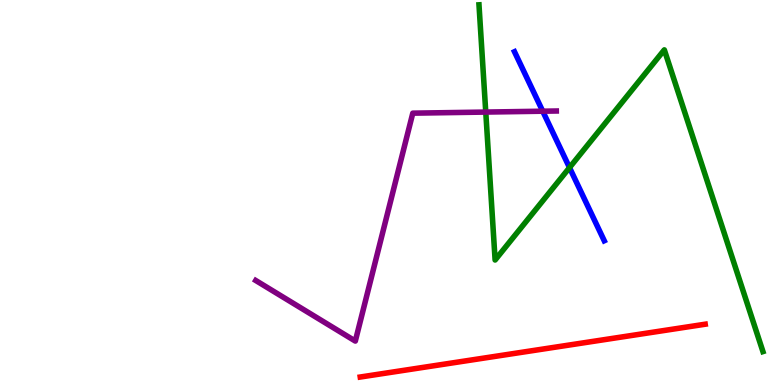[{'lines': ['blue', 'red'], 'intersections': []}, {'lines': ['green', 'red'], 'intersections': []}, {'lines': ['purple', 'red'], 'intersections': []}, {'lines': ['blue', 'green'], 'intersections': [{'x': 7.35, 'y': 5.65}]}, {'lines': ['blue', 'purple'], 'intersections': [{'x': 7.0, 'y': 7.11}]}, {'lines': ['green', 'purple'], 'intersections': [{'x': 6.27, 'y': 7.09}]}]